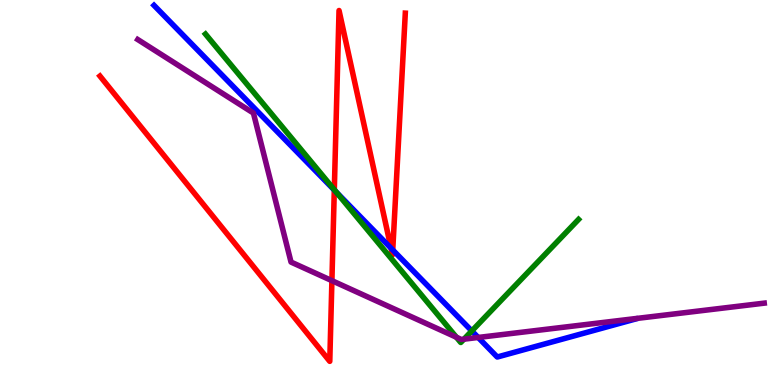[{'lines': ['blue', 'red'], 'intersections': [{'x': 4.31, 'y': 5.06}, {'x': 5.05, 'y': 3.55}, {'x': 5.07, 'y': 3.51}]}, {'lines': ['green', 'red'], 'intersections': [{'x': 4.31, 'y': 5.07}]}, {'lines': ['purple', 'red'], 'intersections': [{'x': 4.28, 'y': 2.71}]}, {'lines': ['blue', 'green'], 'intersections': [{'x': 4.34, 'y': 5.01}, {'x': 6.09, 'y': 1.4}]}, {'lines': ['blue', 'purple'], 'intersections': [{'x': 6.17, 'y': 1.23}]}, {'lines': ['green', 'purple'], 'intersections': [{'x': 5.89, 'y': 1.24}, {'x': 5.99, 'y': 1.19}]}]